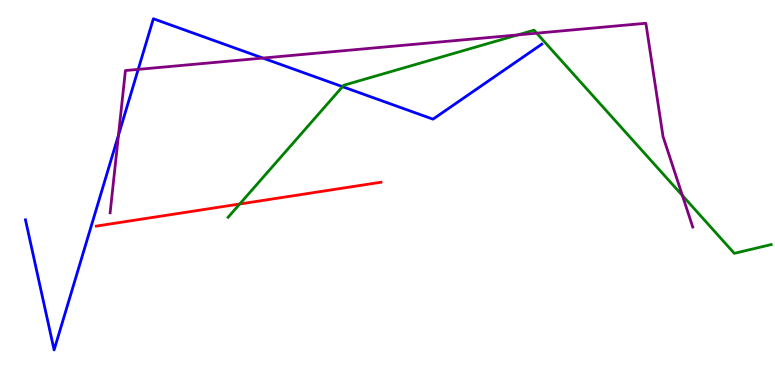[{'lines': ['blue', 'red'], 'intersections': []}, {'lines': ['green', 'red'], 'intersections': [{'x': 3.09, 'y': 4.7}]}, {'lines': ['purple', 'red'], 'intersections': []}, {'lines': ['blue', 'green'], 'intersections': [{'x': 4.42, 'y': 7.75}]}, {'lines': ['blue', 'purple'], 'intersections': [{'x': 1.53, 'y': 6.49}, {'x': 1.78, 'y': 8.2}, {'x': 3.39, 'y': 8.49}]}, {'lines': ['green', 'purple'], 'intersections': [{'x': 6.68, 'y': 9.09}, {'x': 6.93, 'y': 9.14}, {'x': 8.81, 'y': 4.92}]}]